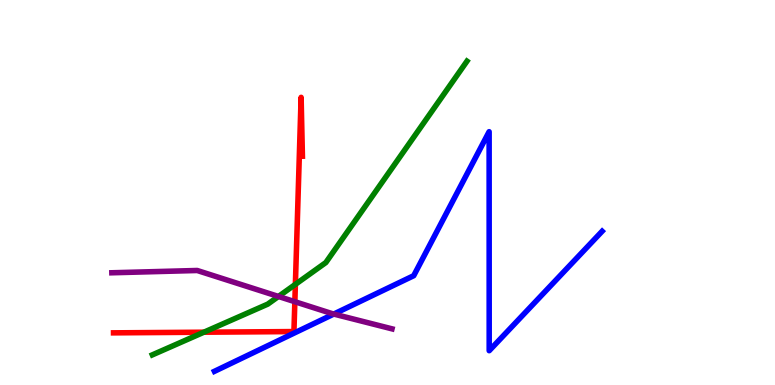[{'lines': ['blue', 'red'], 'intersections': []}, {'lines': ['green', 'red'], 'intersections': [{'x': 2.63, 'y': 1.37}, {'x': 3.81, 'y': 2.61}]}, {'lines': ['purple', 'red'], 'intersections': [{'x': 3.8, 'y': 2.16}]}, {'lines': ['blue', 'green'], 'intersections': []}, {'lines': ['blue', 'purple'], 'intersections': [{'x': 4.31, 'y': 1.84}]}, {'lines': ['green', 'purple'], 'intersections': [{'x': 3.59, 'y': 2.3}]}]